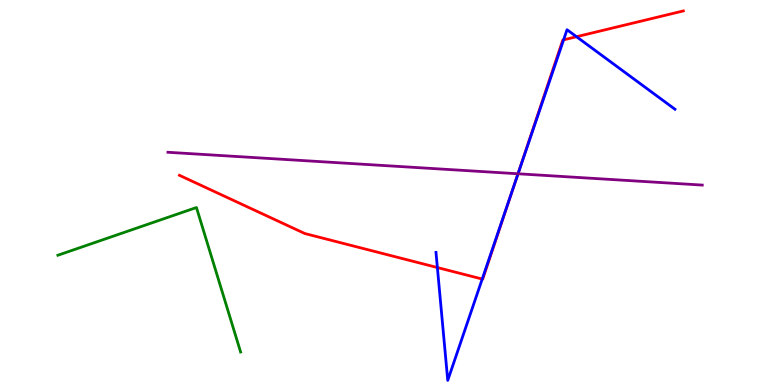[{'lines': ['blue', 'red'], 'intersections': [{'x': 5.64, 'y': 3.05}, {'x': 6.22, 'y': 2.75}, {'x': 6.65, 'y': 5.27}, {'x': 7.27, 'y': 8.97}, {'x': 7.44, 'y': 9.05}]}, {'lines': ['green', 'red'], 'intersections': []}, {'lines': ['purple', 'red'], 'intersections': [{'x': 6.68, 'y': 5.49}]}, {'lines': ['blue', 'green'], 'intersections': []}, {'lines': ['blue', 'purple'], 'intersections': [{'x': 6.68, 'y': 5.49}]}, {'lines': ['green', 'purple'], 'intersections': []}]